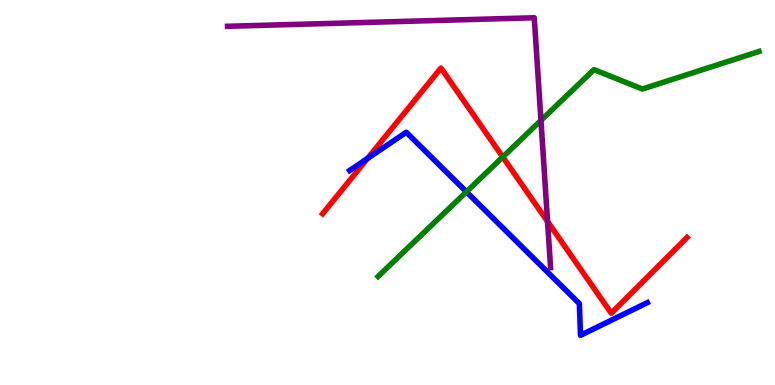[{'lines': ['blue', 'red'], 'intersections': [{'x': 4.74, 'y': 5.88}]}, {'lines': ['green', 'red'], 'intersections': [{'x': 6.49, 'y': 5.92}]}, {'lines': ['purple', 'red'], 'intersections': [{'x': 7.07, 'y': 4.25}]}, {'lines': ['blue', 'green'], 'intersections': [{'x': 6.02, 'y': 5.02}]}, {'lines': ['blue', 'purple'], 'intersections': []}, {'lines': ['green', 'purple'], 'intersections': [{'x': 6.98, 'y': 6.87}]}]